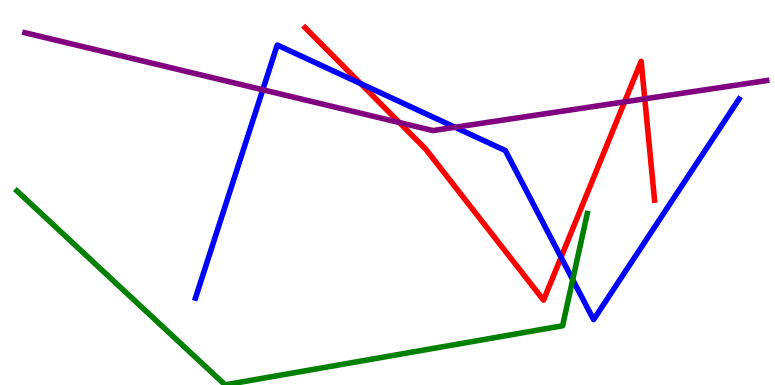[{'lines': ['blue', 'red'], 'intersections': [{'x': 4.65, 'y': 7.83}, {'x': 7.24, 'y': 3.32}]}, {'lines': ['green', 'red'], 'intersections': []}, {'lines': ['purple', 'red'], 'intersections': [{'x': 5.15, 'y': 6.82}, {'x': 8.06, 'y': 7.35}, {'x': 8.32, 'y': 7.43}]}, {'lines': ['blue', 'green'], 'intersections': [{'x': 7.39, 'y': 2.74}]}, {'lines': ['blue', 'purple'], 'intersections': [{'x': 3.39, 'y': 7.67}, {'x': 5.87, 'y': 6.69}]}, {'lines': ['green', 'purple'], 'intersections': []}]